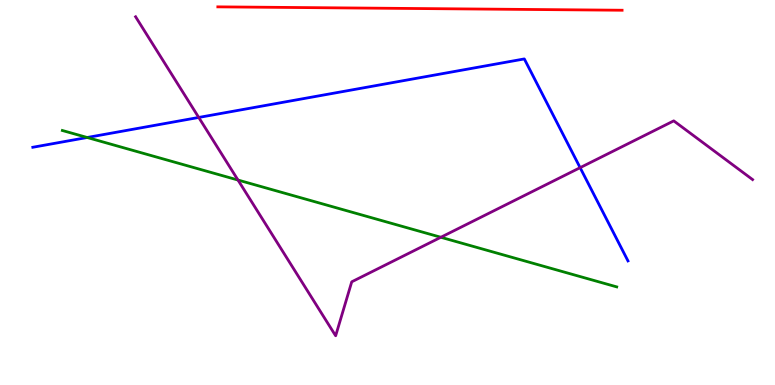[{'lines': ['blue', 'red'], 'intersections': []}, {'lines': ['green', 'red'], 'intersections': []}, {'lines': ['purple', 'red'], 'intersections': []}, {'lines': ['blue', 'green'], 'intersections': [{'x': 1.13, 'y': 6.43}]}, {'lines': ['blue', 'purple'], 'intersections': [{'x': 2.56, 'y': 6.95}, {'x': 7.49, 'y': 5.65}]}, {'lines': ['green', 'purple'], 'intersections': [{'x': 3.07, 'y': 5.32}, {'x': 5.69, 'y': 3.84}]}]